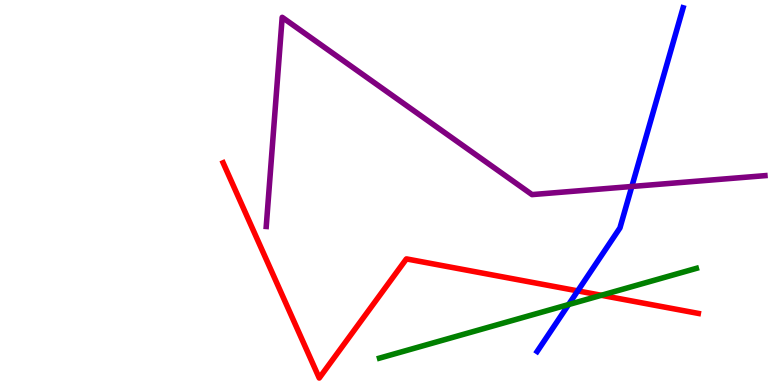[{'lines': ['blue', 'red'], 'intersections': [{'x': 7.45, 'y': 2.44}]}, {'lines': ['green', 'red'], 'intersections': [{'x': 7.76, 'y': 2.33}]}, {'lines': ['purple', 'red'], 'intersections': []}, {'lines': ['blue', 'green'], 'intersections': [{'x': 7.34, 'y': 2.09}]}, {'lines': ['blue', 'purple'], 'intersections': [{'x': 8.15, 'y': 5.16}]}, {'lines': ['green', 'purple'], 'intersections': []}]